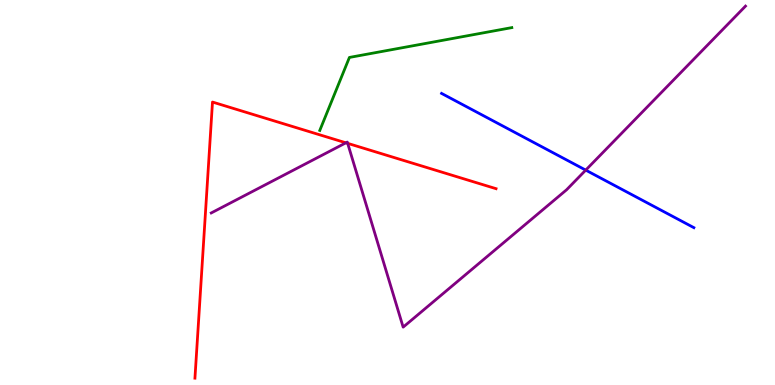[{'lines': ['blue', 'red'], 'intersections': []}, {'lines': ['green', 'red'], 'intersections': []}, {'lines': ['purple', 'red'], 'intersections': [{'x': 4.46, 'y': 6.29}, {'x': 4.49, 'y': 6.28}]}, {'lines': ['blue', 'green'], 'intersections': []}, {'lines': ['blue', 'purple'], 'intersections': [{'x': 7.56, 'y': 5.58}]}, {'lines': ['green', 'purple'], 'intersections': []}]